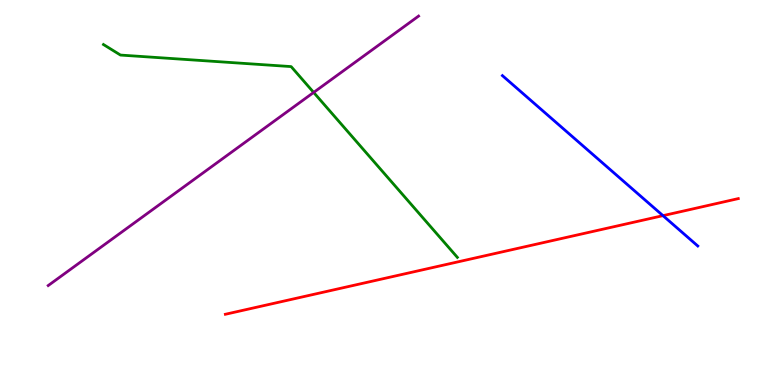[{'lines': ['blue', 'red'], 'intersections': [{'x': 8.55, 'y': 4.4}]}, {'lines': ['green', 'red'], 'intersections': []}, {'lines': ['purple', 'red'], 'intersections': []}, {'lines': ['blue', 'green'], 'intersections': []}, {'lines': ['blue', 'purple'], 'intersections': []}, {'lines': ['green', 'purple'], 'intersections': [{'x': 4.05, 'y': 7.6}]}]